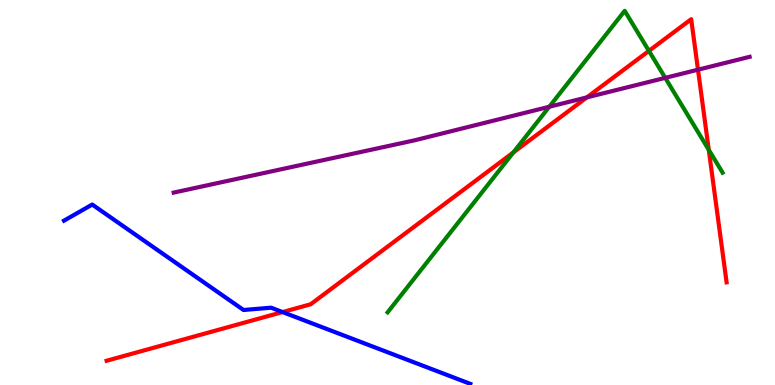[{'lines': ['blue', 'red'], 'intersections': [{'x': 3.65, 'y': 1.89}]}, {'lines': ['green', 'red'], 'intersections': [{'x': 6.62, 'y': 6.04}, {'x': 8.37, 'y': 8.68}, {'x': 9.15, 'y': 6.11}]}, {'lines': ['purple', 'red'], 'intersections': [{'x': 7.57, 'y': 7.47}, {'x': 9.01, 'y': 8.19}]}, {'lines': ['blue', 'green'], 'intersections': []}, {'lines': ['blue', 'purple'], 'intersections': []}, {'lines': ['green', 'purple'], 'intersections': [{'x': 7.09, 'y': 7.23}, {'x': 8.58, 'y': 7.98}]}]